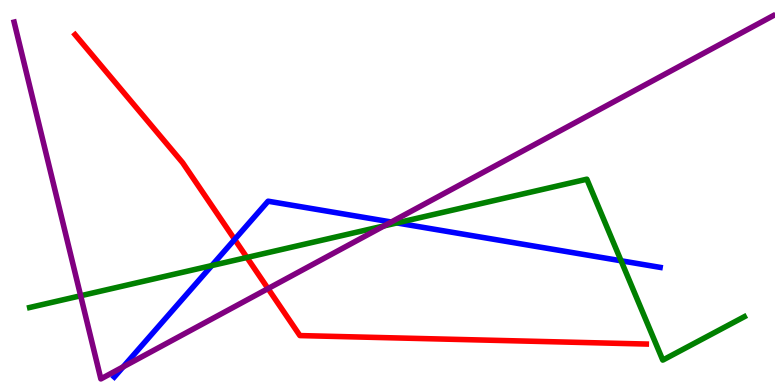[{'lines': ['blue', 'red'], 'intersections': [{'x': 3.03, 'y': 3.78}]}, {'lines': ['green', 'red'], 'intersections': [{'x': 3.19, 'y': 3.31}]}, {'lines': ['purple', 'red'], 'intersections': [{'x': 3.46, 'y': 2.5}]}, {'lines': ['blue', 'green'], 'intersections': [{'x': 2.73, 'y': 3.1}, {'x': 5.12, 'y': 4.21}, {'x': 8.01, 'y': 3.23}]}, {'lines': ['blue', 'purple'], 'intersections': [{'x': 1.59, 'y': 0.471}, {'x': 5.05, 'y': 4.23}]}, {'lines': ['green', 'purple'], 'intersections': [{'x': 1.04, 'y': 2.32}, {'x': 4.96, 'y': 4.13}]}]